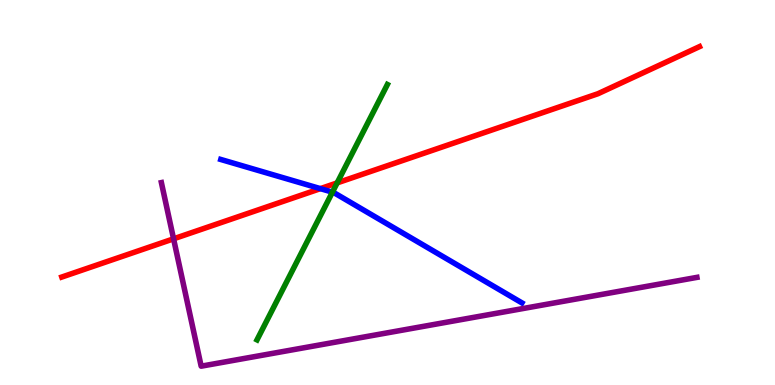[{'lines': ['blue', 'red'], 'intersections': [{'x': 4.13, 'y': 5.1}]}, {'lines': ['green', 'red'], 'intersections': [{'x': 4.35, 'y': 5.25}]}, {'lines': ['purple', 'red'], 'intersections': [{'x': 2.24, 'y': 3.8}]}, {'lines': ['blue', 'green'], 'intersections': [{'x': 4.29, 'y': 5.01}]}, {'lines': ['blue', 'purple'], 'intersections': []}, {'lines': ['green', 'purple'], 'intersections': []}]